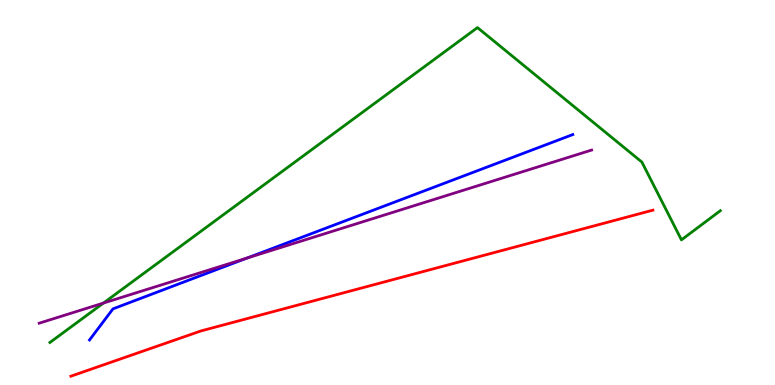[{'lines': ['blue', 'red'], 'intersections': []}, {'lines': ['green', 'red'], 'intersections': []}, {'lines': ['purple', 'red'], 'intersections': []}, {'lines': ['blue', 'green'], 'intersections': []}, {'lines': ['blue', 'purple'], 'intersections': [{'x': 3.19, 'y': 3.3}]}, {'lines': ['green', 'purple'], 'intersections': [{'x': 1.33, 'y': 2.13}]}]